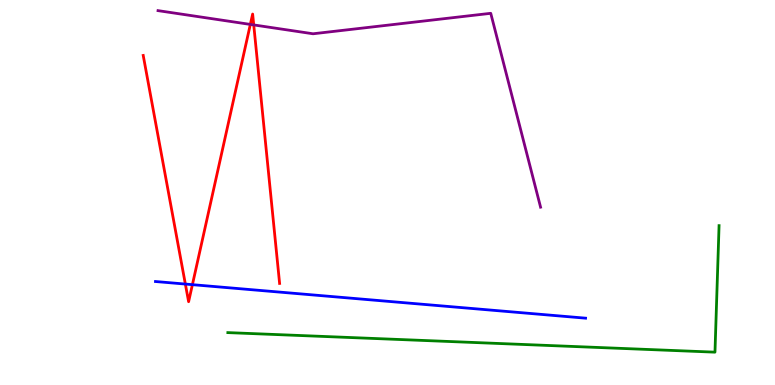[{'lines': ['blue', 'red'], 'intersections': [{'x': 2.39, 'y': 2.62}, {'x': 2.48, 'y': 2.61}]}, {'lines': ['green', 'red'], 'intersections': []}, {'lines': ['purple', 'red'], 'intersections': [{'x': 3.23, 'y': 9.37}, {'x': 3.27, 'y': 9.35}]}, {'lines': ['blue', 'green'], 'intersections': []}, {'lines': ['blue', 'purple'], 'intersections': []}, {'lines': ['green', 'purple'], 'intersections': []}]